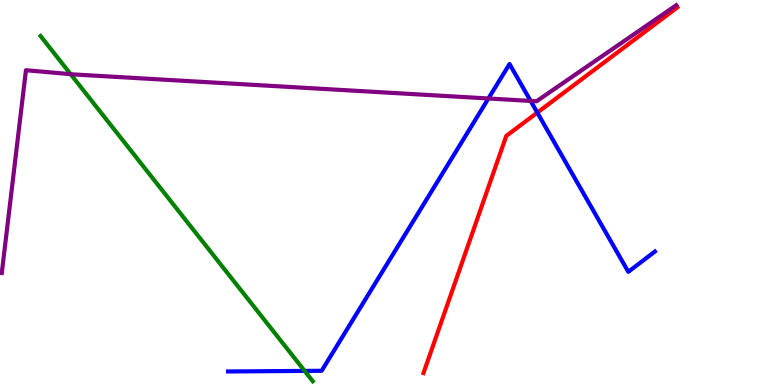[{'lines': ['blue', 'red'], 'intersections': [{'x': 6.93, 'y': 7.08}]}, {'lines': ['green', 'red'], 'intersections': []}, {'lines': ['purple', 'red'], 'intersections': []}, {'lines': ['blue', 'green'], 'intersections': [{'x': 3.93, 'y': 0.366}]}, {'lines': ['blue', 'purple'], 'intersections': [{'x': 6.3, 'y': 7.44}, {'x': 6.85, 'y': 7.38}]}, {'lines': ['green', 'purple'], 'intersections': [{'x': 0.912, 'y': 8.07}]}]